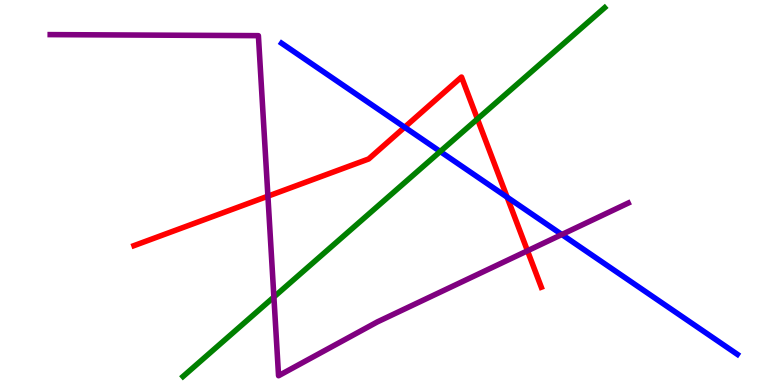[{'lines': ['blue', 'red'], 'intersections': [{'x': 5.22, 'y': 6.7}, {'x': 6.54, 'y': 4.88}]}, {'lines': ['green', 'red'], 'intersections': [{'x': 6.16, 'y': 6.91}]}, {'lines': ['purple', 'red'], 'intersections': [{'x': 3.46, 'y': 4.9}, {'x': 6.81, 'y': 3.49}]}, {'lines': ['blue', 'green'], 'intersections': [{'x': 5.68, 'y': 6.06}]}, {'lines': ['blue', 'purple'], 'intersections': [{'x': 7.25, 'y': 3.91}]}, {'lines': ['green', 'purple'], 'intersections': [{'x': 3.53, 'y': 2.29}]}]